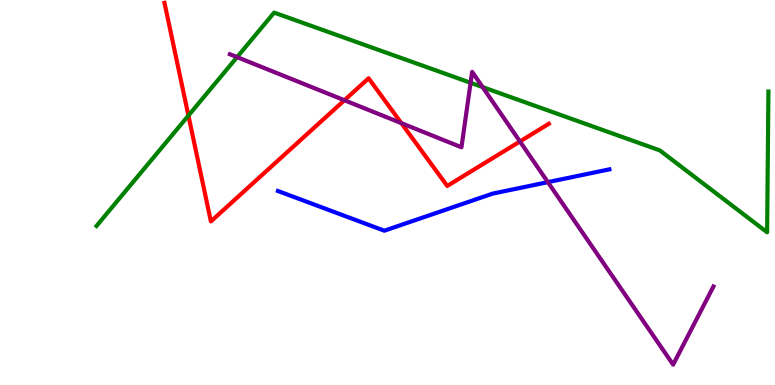[{'lines': ['blue', 'red'], 'intersections': []}, {'lines': ['green', 'red'], 'intersections': [{'x': 2.43, 'y': 7.0}]}, {'lines': ['purple', 'red'], 'intersections': [{'x': 4.44, 'y': 7.4}, {'x': 5.18, 'y': 6.8}, {'x': 6.71, 'y': 6.33}]}, {'lines': ['blue', 'green'], 'intersections': []}, {'lines': ['blue', 'purple'], 'intersections': [{'x': 7.07, 'y': 5.27}]}, {'lines': ['green', 'purple'], 'intersections': [{'x': 3.06, 'y': 8.52}, {'x': 6.07, 'y': 7.85}, {'x': 6.23, 'y': 7.74}]}]